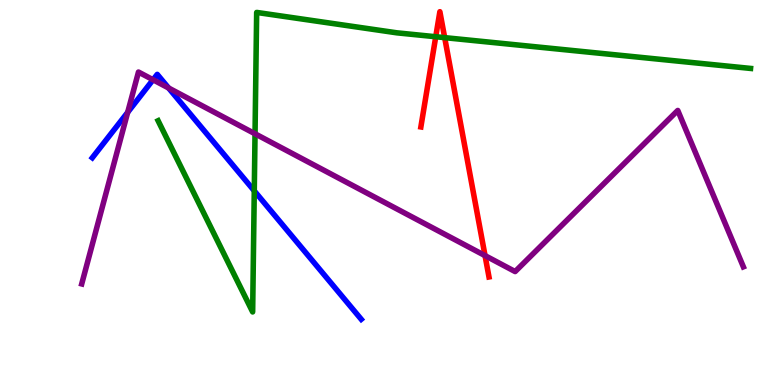[{'lines': ['blue', 'red'], 'intersections': []}, {'lines': ['green', 'red'], 'intersections': [{'x': 5.62, 'y': 9.05}, {'x': 5.74, 'y': 9.02}]}, {'lines': ['purple', 'red'], 'intersections': [{'x': 6.26, 'y': 3.36}]}, {'lines': ['blue', 'green'], 'intersections': [{'x': 3.28, 'y': 5.04}]}, {'lines': ['blue', 'purple'], 'intersections': [{'x': 1.65, 'y': 7.08}, {'x': 1.97, 'y': 7.93}, {'x': 2.18, 'y': 7.71}]}, {'lines': ['green', 'purple'], 'intersections': [{'x': 3.29, 'y': 6.53}]}]